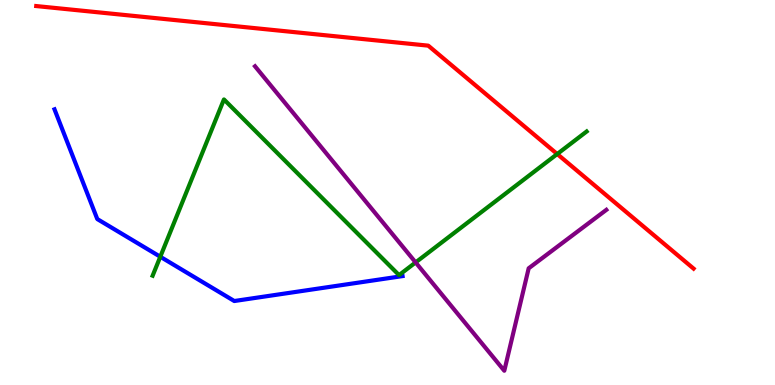[{'lines': ['blue', 'red'], 'intersections': []}, {'lines': ['green', 'red'], 'intersections': [{'x': 7.19, 'y': 6.0}]}, {'lines': ['purple', 'red'], 'intersections': []}, {'lines': ['blue', 'green'], 'intersections': [{'x': 2.07, 'y': 3.33}]}, {'lines': ['blue', 'purple'], 'intersections': []}, {'lines': ['green', 'purple'], 'intersections': [{'x': 5.36, 'y': 3.18}]}]